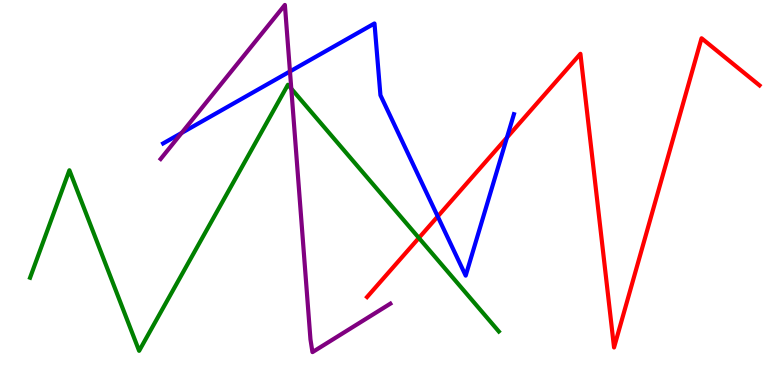[{'lines': ['blue', 'red'], 'intersections': [{'x': 5.65, 'y': 4.38}, {'x': 6.54, 'y': 6.43}]}, {'lines': ['green', 'red'], 'intersections': [{'x': 5.4, 'y': 3.82}]}, {'lines': ['purple', 'red'], 'intersections': []}, {'lines': ['blue', 'green'], 'intersections': []}, {'lines': ['blue', 'purple'], 'intersections': [{'x': 2.34, 'y': 6.55}, {'x': 3.74, 'y': 8.14}]}, {'lines': ['green', 'purple'], 'intersections': [{'x': 3.76, 'y': 7.7}]}]